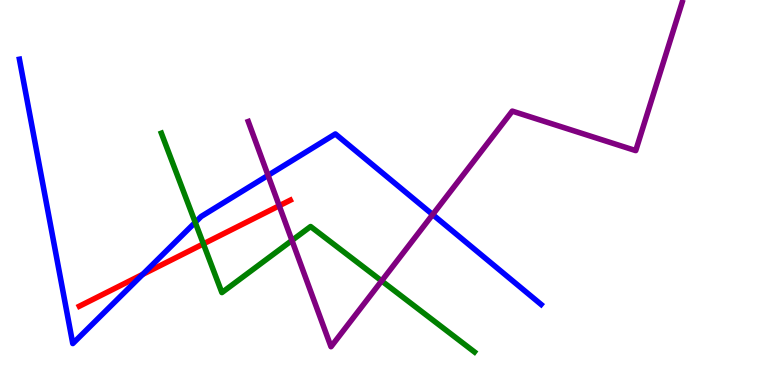[{'lines': ['blue', 'red'], 'intersections': [{'x': 1.84, 'y': 2.87}]}, {'lines': ['green', 'red'], 'intersections': [{'x': 2.62, 'y': 3.67}]}, {'lines': ['purple', 'red'], 'intersections': [{'x': 3.6, 'y': 4.66}]}, {'lines': ['blue', 'green'], 'intersections': [{'x': 2.52, 'y': 4.22}]}, {'lines': ['blue', 'purple'], 'intersections': [{'x': 3.46, 'y': 5.45}, {'x': 5.58, 'y': 4.43}]}, {'lines': ['green', 'purple'], 'intersections': [{'x': 3.77, 'y': 3.76}, {'x': 4.92, 'y': 2.7}]}]